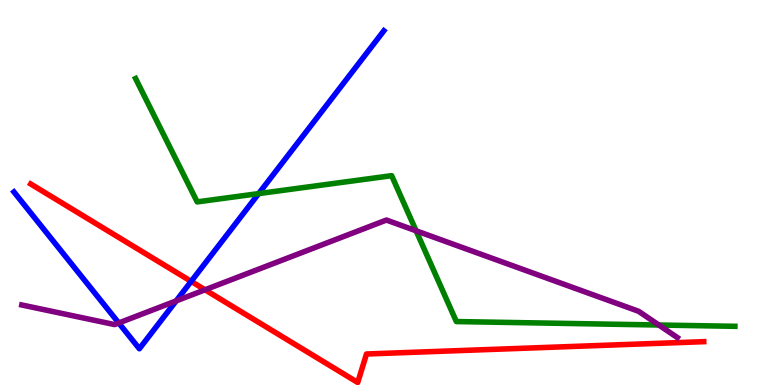[{'lines': ['blue', 'red'], 'intersections': [{'x': 2.47, 'y': 2.69}]}, {'lines': ['green', 'red'], 'intersections': []}, {'lines': ['purple', 'red'], 'intersections': [{'x': 2.65, 'y': 2.47}]}, {'lines': ['blue', 'green'], 'intersections': [{'x': 3.34, 'y': 4.97}]}, {'lines': ['blue', 'purple'], 'intersections': [{'x': 1.53, 'y': 1.61}, {'x': 2.27, 'y': 2.18}]}, {'lines': ['green', 'purple'], 'intersections': [{'x': 5.37, 'y': 4.01}, {'x': 8.5, 'y': 1.56}]}]